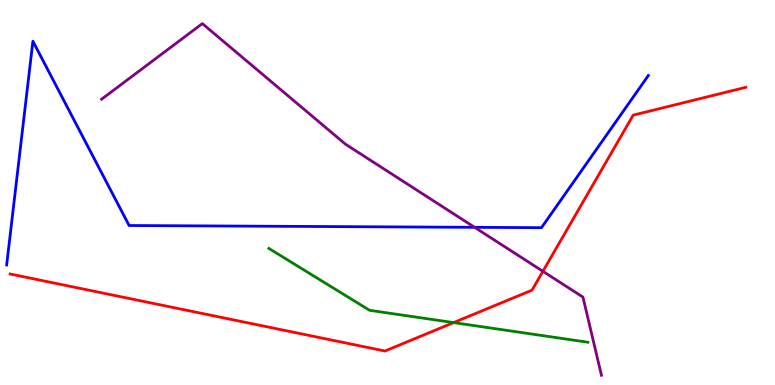[{'lines': ['blue', 'red'], 'intersections': []}, {'lines': ['green', 'red'], 'intersections': [{'x': 5.85, 'y': 1.62}]}, {'lines': ['purple', 'red'], 'intersections': [{'x': 7.01, 'y': 2.95}]}, {'lines': ['blue', 'green'], 'intersections': []}, {'lines': ['blue', 'purple'], 'intersections': [{'x': 6.12, 'y': 4.1}]}, {'lines': ['green', 'purple'], 'intersections': []}]